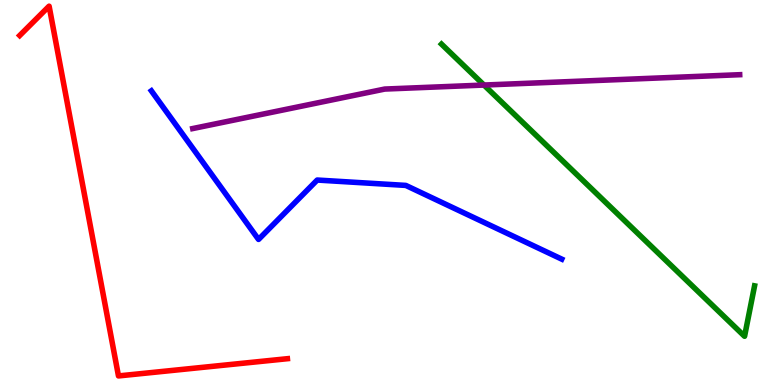[{'lines': ['blue', 'red'], 'intersections': []}, {'lines': ['green', 'red'], 'intersections': []}, {'lines': ['purple', 'red'], 'intersections': []}, {'lines': ['blue', 'green'], 'intersections': []}, {'lines': ['blue', 'purple'], 'intersections': []}, {'lines': ['green', 'purple'], 'intersections': [{'x': 6.24, 'y': 7.79}]}]